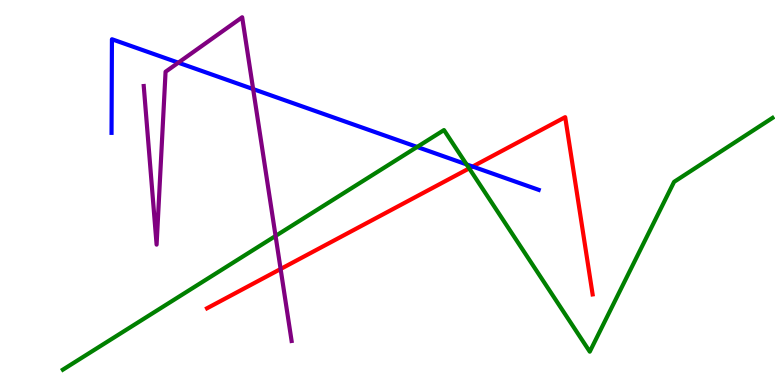[{'lines': ['blue', 'red'], 'intersections': [{'x': 6.1, 'y': 5.67}]}, {'lines': ['green', 'red'], 'intersections': [{'x': 6.05, 'y': 5.63}]}, {'lines': ['purple', 'red'], 'intersections': [{'x': 3.62, 'y': 3.01}]}, {'lines': ['blue', 'green'], 'intersections': [{'x': 5.38, 'y': 6.18}, {'x': 6.02, 'y': 5.73}]}, {'lines': ['blue', 'purple'], 'intersections': [{'x': 2.3, 'y': 8.37}, {'x': 3.27, 'y': 7.69}]}, {'lines': ['green', 'purple'], 'intersections': [{'x': 3.56, 'y': 3.87}]}]